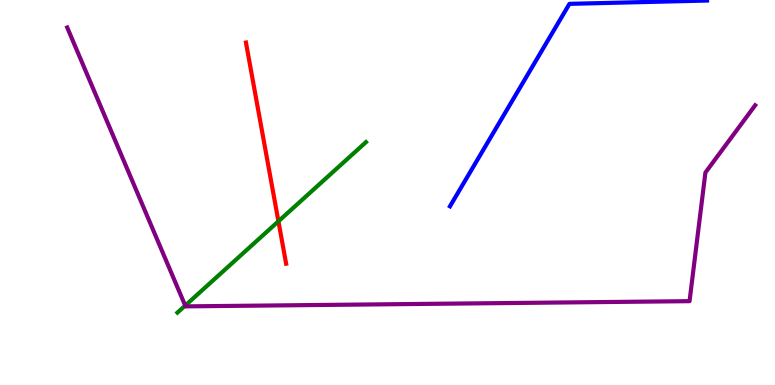[{'lines': ['blue', 'red'], 'intersections': []}, {'lines': ['green', 'red'], 'intersections': [{'x': 3.59, 'y': 4.25}]}, {'lines': ['purple', 'red'], 'intersections': []}, {'lines': ['blue', 'green'], 'intersections': []}, {'lines': ['blue', 'purple'], 'intersections': []}, {'lines': ['green', 'purple'], 'intersections': [{'x': 2.39, 'y': 2.06}]}]